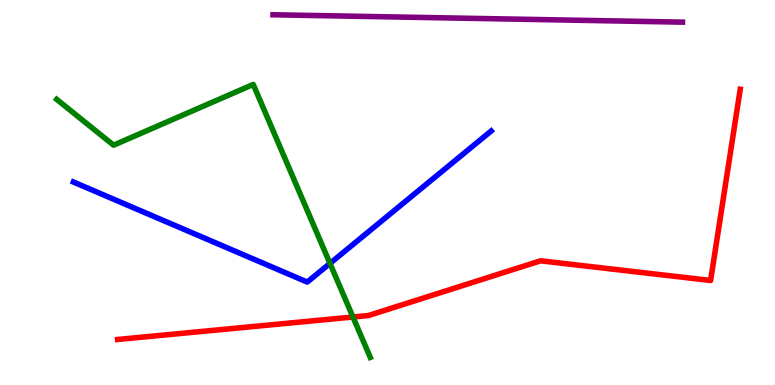[{'lines': ['blue', 'red'], 'intersections': []}, {'lines': ['green', 'red'], 'intersections': [{'x': 4.55, 'y': 1.77}]}, {'lines': ['purple', 'red'], 'intersections': []}, {'lines': ['blue', 'green'], 'intersections': [{'x': 4.26, 'y': 3.16}]}, {'lines': ['blue', 'purple'], 'intersections': []}, {'lines': ['green', 'purple'], 'intersections': []}]